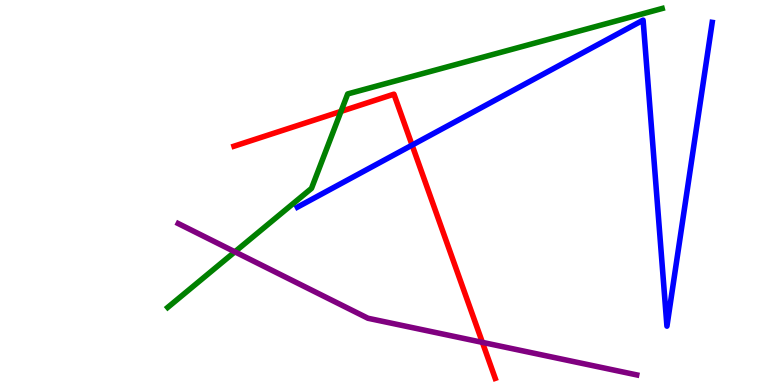[{'lines': ['blue', 'red'], 'intersections': [{'x': 5.32, 'y': 6.23}]}, {'lines': ['green', 'red'], 'intersections': [{'x': 4.4, 'y': 7.11}]}, {'lines': ['purple', 'red'], 'intersections': [{'x': 6.22, 'y': 1.11}]}, {'lines': ['blue', 'green'], 'intersections': []}, {'lines': ['blue', 'purple'], 'intersections': []}, {'lines': ['green', 'purple'], 'intersections': [{'x': 3.03, 'y': 3.46}]}]